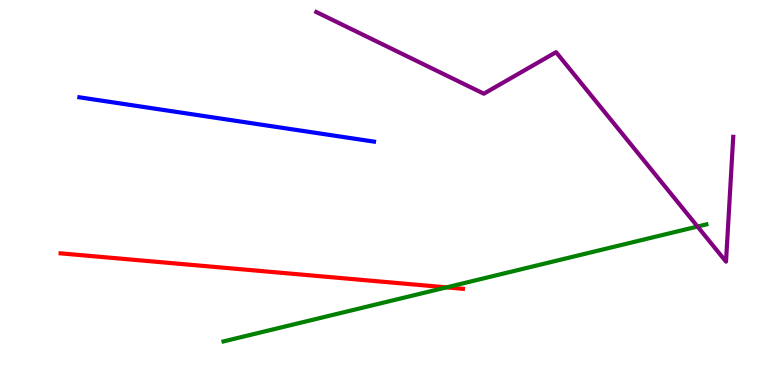[{'lines': ['blue', 'red'], 'intersections': []}, {'lines': ['green', 'red'], 'intersections': [{'x': 5.76, 'y': 2.54}]}, {'lines': ['purple', 'red'], 'intersections': []}, {'lines': ['blue', 'green'], 'intersections': []}, {'lines': ['blue', 'purple'], 'intersections': []}, {'lines': ['green', 'purple'], 'intersections': [{'x': 9.0, 'y': 4.12}]}]